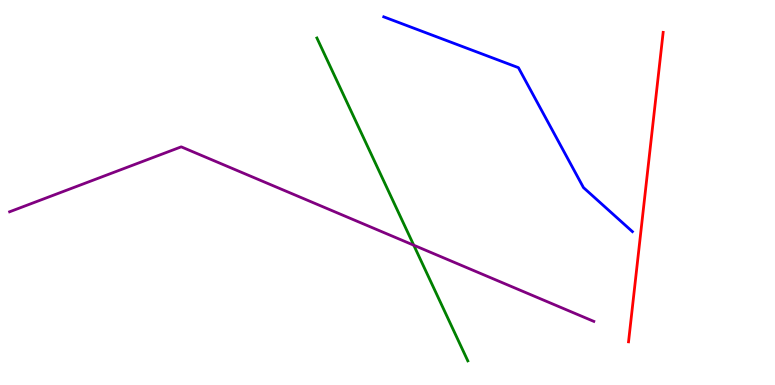[{'lines': ['blue', 'red'], 'intersections': []}, {'lines': ['green', 'red'], 'intersections': []}, {'lines': ['purple', 'red'], 'intersections': []}, {'lines': ['blue', 'green'], 'intersections': []}, {'lines': ['blue', 'purple'], 'intersections': []}, {'lines': ['green', 'purple'], 'intersections': [{'x': 5.34, 'y': 3.63}]}]